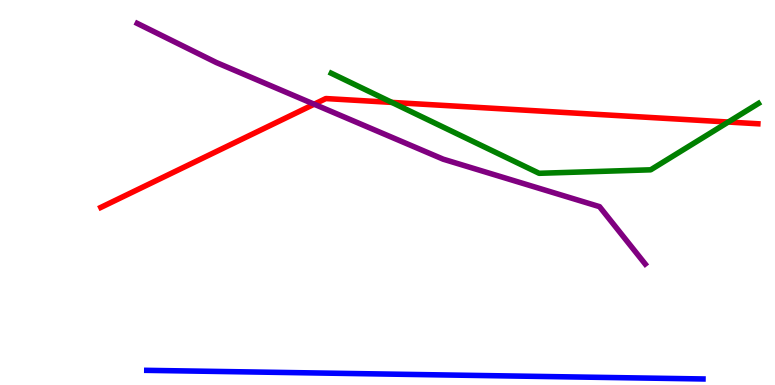[{'lines': ['blue', 'red'], 'intersections': []}, {'lines': ['green', 'red'], 'intersections': [{'x': 5.06, 'y': 7.34}, {'x': 9.4, 'y': 6.83}]}, {'lines': ['purple', 'red'], 'intersections': [{'x': 4.05, 'y': 7.29}]}, {'lines': ['blue', 'green'], 'intersections': []}, {'lines': ['blue', 'purple'], 'intersections': []}, {'lines': ['green', 'purple'], 'intersections': []}]